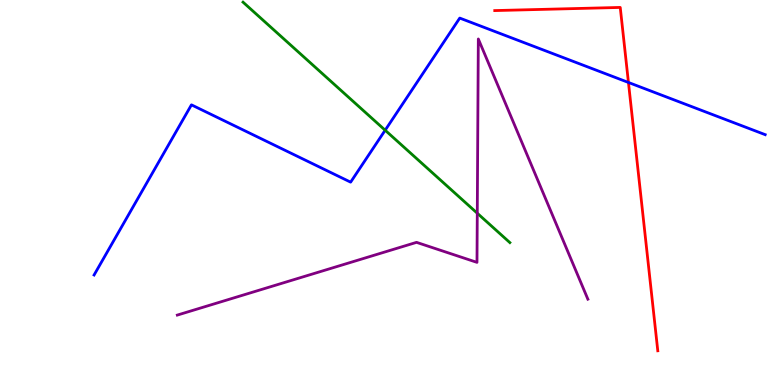[{'lines': ['blue', 'red'], 'intersections': [{'x': 8.11, 'y': 7.86}]}, {'lines': ['green', 'red'], 'intersections': []}, {'lines': ['purple', 'red'], 'intersections': []}, {'lines': ['blue', 'green'], 'intersections': [{'x': 4.97, 'y': 6.62}]}, {'lines': ['blue', 'purple'], 'intersections': []}, {'lines': ['green', 'purple'], 'intersections': [{'x': 6.16, 'y': 4.46}]}]